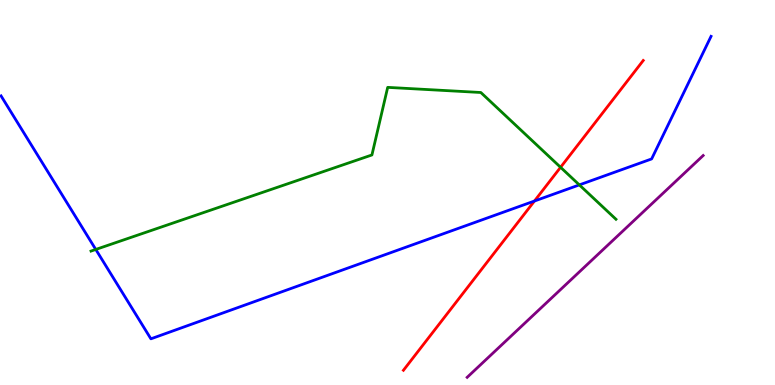[{'lines': ['blue', 'red'], 'intersections': [{'x': 6.9, 'y': 4.78}]}, {'lines': ['green', 'red'], 'intersections': [{'x': 7.23, 'y': 5.65}]}, {'lines': ['purple', 'red'], 'intersections': []}, {'lines': ['blue', 'green'], 'intersections': [{'x': 1.24, 'y': 3.52}, {'x': 7.48, 'y': 5.2}]}, {'lines': ['blue', 'purple'], 'intersections': []}, {'lines': ['green', 'purple'], 'intersections': []}]